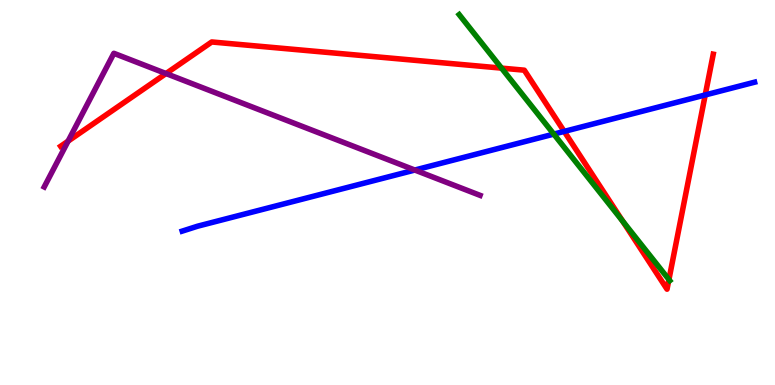[{'lines': ['blue', 'red'], 'intersections': [{'x': 7.28, 'y': 6.59}, {'x': 9.1, 'y': 7.53}]}, {'lines': ['green', 'red'], 'intersections': [{'x': 6.47, 'y': 8.23}, {'x': 8.04, 'y': 4.25}, {'x': 8.63, 'y': 2.74}]}, {'lines': ['purple', 'red'], 'intersections': [{'x': 0.879, 'y': 6.33}, {'x': 2.14, 'y': 8.09}]}, {'lines': ['blue', 'green'], 'intersections': [{'x': 7.15, 'y': 6.52}]}, {'lines': ['blue', 'purple'], 'intersections': [{'x': 5.35, 'y': 5.58}]}, {'lines': ['green', 'purple'], 'intersections': []}]